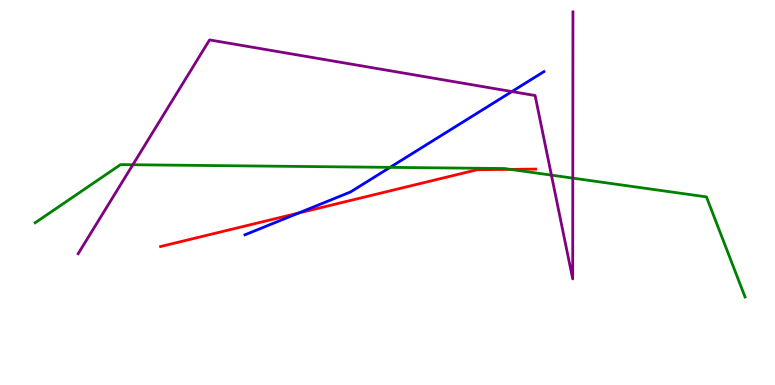[{'lines': ['blue', 'red'], 'intersections': [{'x': 3.85, 'y': 4.47}]}, {'lines': ['green', 'red'], 'intersections': [{'x': 6.59, 'y': 5.6}]}, {'lines': ['purple', 'red'], 'intersections': []}, {'lines': ['blue', 'green'], 'intersections': [{'x': 5.03, 'y': 5.65}]}, {'lines': ['blue', 'purple'], 'intersections': [{'x': 6.6, 'y': 7.62}]}, {'lines': ['green', 'purple'], 'intersections': [{'x': 1.71, 'y': 5.72}, {'x': 7.12, 'y': 5.45}, {'x': 7.39, 'y': 5.37}]}]